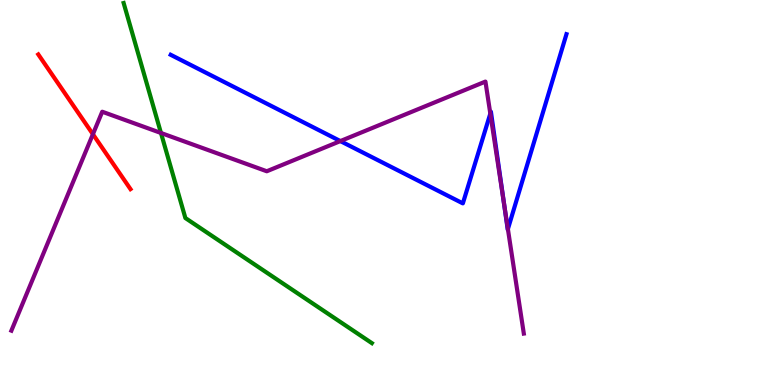[{'lines': ['blue', 'red'], 'intersections': []}, {'lines': ['green', 'red'], 'intersections': []}, {'lines': ['purple', 'red'], 'intersections': [{'x': 1.2, 'y': 6.51}]}, {'lines': ['blue', 'green'], 'intersections': []}, {'lines': ['blue', 'purple'], 'intersections': [{'x': 4.39, 'y': 6.34}, {'x': 6.33, 'y': 7.05}, {'x': 6.5, 'y': 4.72}, {'x': 6.55, 'y': 4.05}]}, {'lines': ['green', 'purple'], 'intersections': [{'x': 2.08, 'y': 6.55}]}]